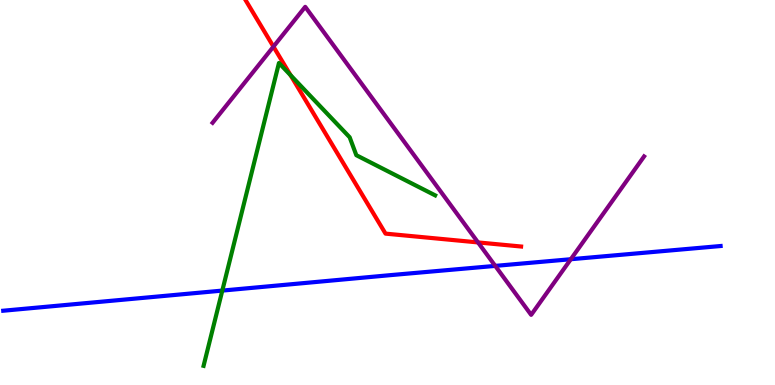[{'lines': ['blue', 'red'], 'intersections': []}, {'lines': ['green', 'red'], 'intersections': [{'x': 3.75, 'y': 8.05}]}, {'lines': ['purple', 'red'], 'intersections': [{'x': 3.53, 'y': 8.79}, {'x': 6.17, 'y': 3.7}]}, {'lines': ['blue', 'green'], 'intersections': [{'x': 2.87, 'y': 2.45}]}, {'lines': ['blue', 'purple'], 'intersections': [{'x': 6.39, 'y': 3.09}, {'x': 7.37, 'y': 3.27}]}, {'lines': ['green', 'purple'], 'intersections': []}]